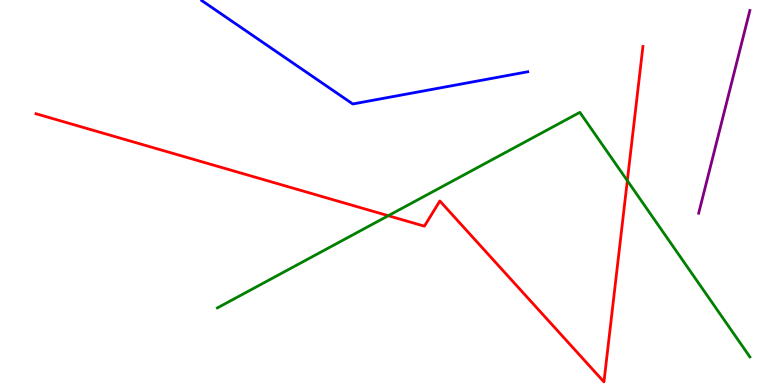[{'lines': ['blue', 'red'], 'intersections': []}, {'lines': ['green', 'red'], 'intersections': [{'x': 5.01, 'y': 4.4}, {'x': 8.09, 'y': 5.31}]}, {'lines': ['purple', 'red'], 'intersections': []}, {'lines': ['blue', 'green'], 'intersections': []}, {'lines': ['blue', 'purple'], 'intersections': []}, {'lines': ['green', 'purple'], 'intersections': []}]